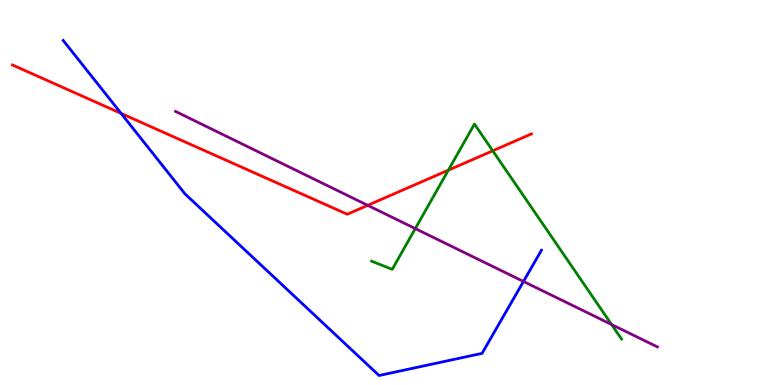[{'lines': ['blue', 'red'], 'intersections': [{'x': 1.56, 'y': 7.05}]}, {'lines': ['green', 'red'], 'intersections': [{'x': 5.79, 'y': 5.58}, {'x': 6.36, 'y': 6.08}]}, {'lines': ['purple', 'red'], 'intersections': [{'x': 4.74, 'y': 4.67}]}, {'lines': ['blue', 'green'], 'intersections': []}, {'lines': ['blue', 'purple'], 'intersections': [{'x': 6.75, 'y': 2.69}]}, {'lines': ['green', 'purple'], 'intersections': [{'x': 5.36, 'y': 4.06}, {'x': 7.89, 'y': 1.57}]}]